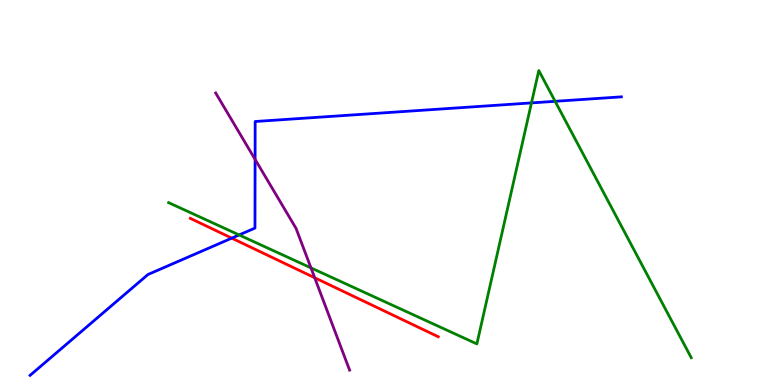[{'lines': ['blue', 'red'], 'intersections': [{'x': 2.99, 'y': 3.81}]}, {'lines': ['green', 'red'], 'intersections': []}, {'lines': ['purple', 'red'], 'intersections': [{'x': 4.06, 'y': 2.79}]}, {'lines': ['blue', 'green'], 'intersections': [{'x': 3.09, 'y': 3.9}, {'x': 6.86, 'y': 7.33}, {'x': 7.16, 'y': 7.37}]}, {'lines': ['blue', 'purple'], 'intersections': [{'x': 3.29, 'y': 5.86}]}, {'lines': ['green', 'purple'], 'intersections': [{'x': 4.01, 'y': 3.04}]}]